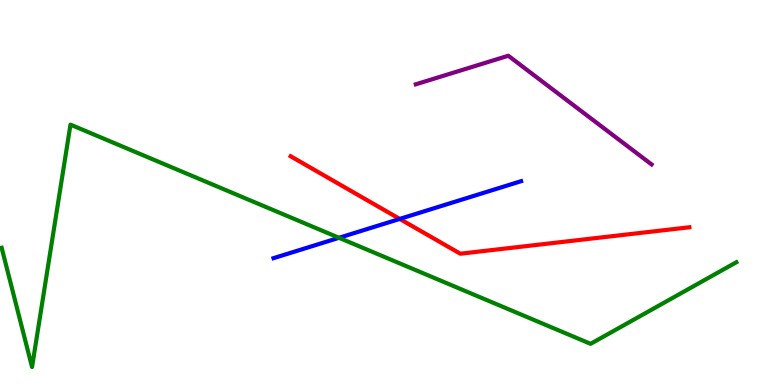[{'lines': ['blue', 'red'], 'intersections': [{'x': 5.16, 'y': 4.31}]}, {'lines': ['green', 'red'], 'intersections': []}, {'lines': ['purple', 'red'], 'intersections': []}, {'lines': ['blue', 'green'], 'intersections': [{'x': 4.37, 'y': 3.82}]}, {'lines': ['blue', 'purple'], 'intersections': []}, {'lines': ['green', 'purple'], 'intersections': []}]